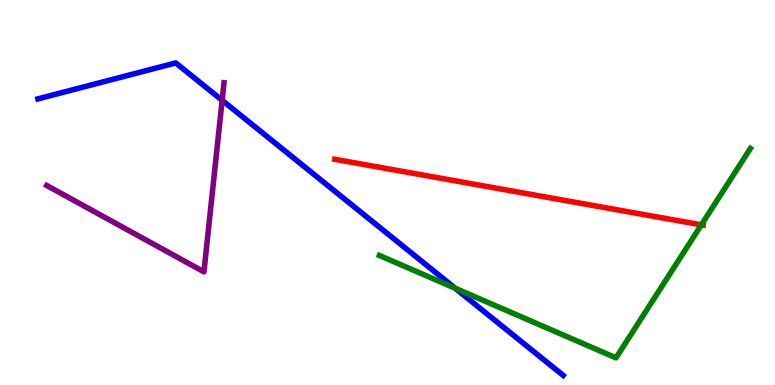[{'lines': ['blue', 'red'], 'intersections': []}, {'lines': ['green', 'red'], 'intersections': [{'x': 9.05, 'y': 4.16}]}, {'lines': ['purple', 'red'], 'intersections': []}, {'lines': ['blue', 'green'], 'intersections': [{'x': 5.87, 'y': 2.51}]}, {'lines': ['blue', 'purple'], 'intersections': [{'x': 2.87, 'y': 7.39}]}, {'lines': ['green', 'purple'], 'intersections': []}]